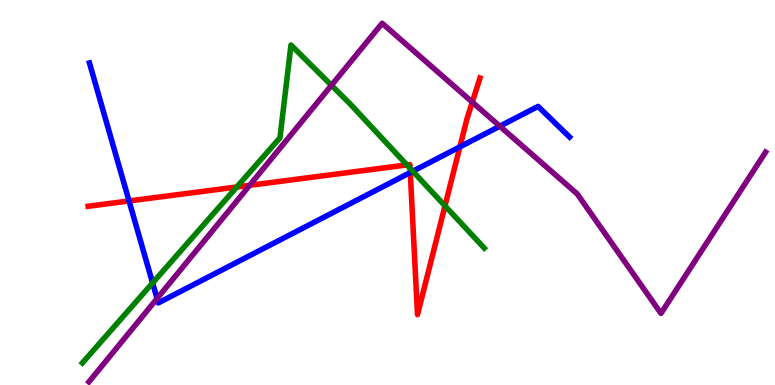[{'lines': ['blue', 'red'], 'intersections': [{'x': 1.67, 'y': 4.78}, {'x': 5.29, 'y': 5.52}, {'x': 5.93, 'y': 6.19}]}, {'lines': ['green', 'red'], 'intersections': [{'x': 3.06, 'y': 5.14}, {'x': 5.25, 'y': 5.72}, {'x': 5.29, 'y': 5.63}, {'x': 5.74, 'y': 4.65}]}, {'lines': ['purple', 'red'], 'intersections': [{'x': 3.22, 'y': 5.19}, {'x': 6.09, 'y': 7.35}]}, {'lines': ['blue', 'green'], 'intersections': [{'x': 1.97, 'y': 2.65}, {'x': 5.33, 'y': 5.55}]}, {'lines': ['blue', 'purple'], 'intersections': [{'x': 2.03, 'y': 2.25}, {'x': 6.45, 'y': 6.72}]}, {'lines': ['green', 'purple'], 'intersections': [{'x': 4.28, 'y': 7.78}]}]